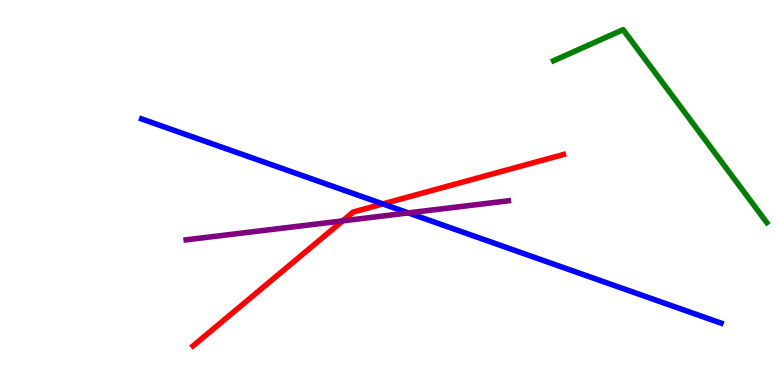[{'lines': ['blue', 'red'], 'intersections': [{'x': 4.94, 'y': 4.7}]}, {'lines': ['green', 'red'], 'intersections': []}, {'lines': ['purple', 'red'], 'intersections': [{'x': 4.42, 'y': 4.26}]}, {'lines': ['blue', 'green'], 'intersections': []}, {'lines': ['blue', 'purple'], 'intersections': [{'x': 5.27, 'y': 4.47}]}, {'lines': ['green', 'purple'], 'intersections': []}]